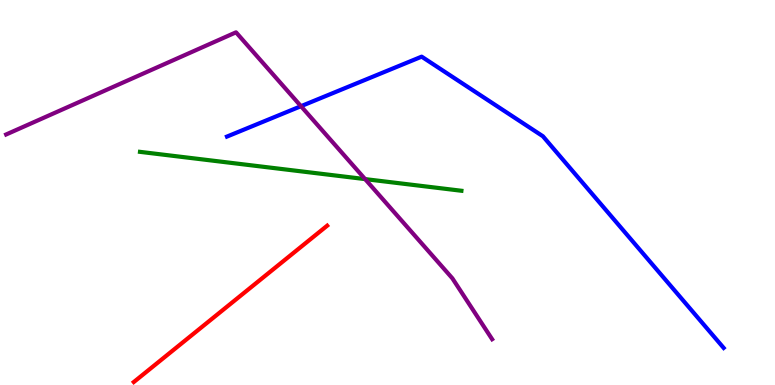[{'lines': ['blue', 'red'], 'intersections': []}, {'lines': ['green', 'red'], 'intersections': []}, {'lines': ['purple', 'red'], 'intersections': []}, {'lines': ['blue', 'green'], 'intersections': []}, {'lines': ['blue', 'purple'], 'intersections': [{'x': 3.88, 'y': 7.24}]}, {'lines': ['green', 'purple'], 'intersections': [{'x': 4.71, 'y': 5.35}]}]